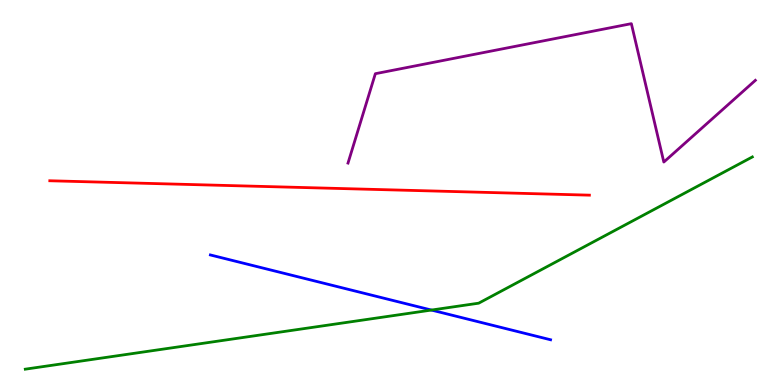[{'lines': ['blue', 'red'], 'intersections': []}, {'lines': ['green', 'red'], 'intersections': []}, {'lines': ['purple', 'red'], 'intersections': []}, {'lines': ['blue', 'green'], 'intersections': [{'x': 5.57, 'y': 1.95}]}, {'lines': ['blue', 'purple'], 'intersections': []}, {'lines': ['green', 'purple'], 'intersections': []}]